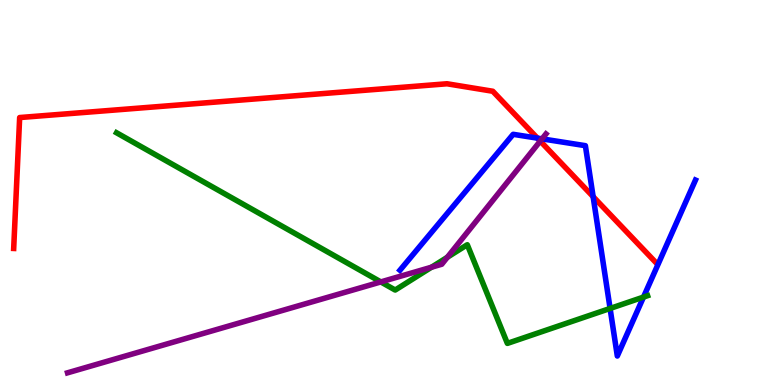[{'lines': ['blue', 'red'], 'intersections': [{'x': 6.93, 'y': 6.41}, {'x': 7.65, 'y': 4.89}]}, {'lines': ['green', 'red'], 'intersections': []}, {'lines': ['purple', 'red'], 'intersections': [{'x': 6.97, 'y': 6.34}]}, {'lines': ['blue', 'green'], 'intersections': [{'x': 7.87, 'y': 1.99}, {'x': 8.3, 'y': 2.28}]}, {'lines': ['blue', 'purple'], 'intersections': [{'x': 6.99, 'y': 6.39}]}, {'lines': ['green', 'purple'], 'intersections': [{'x': 4.91, 'y': 2.68}, {'x': 5.57, 'y': 3.06}, {'x': 5.77, 'y': 3.32}]}]